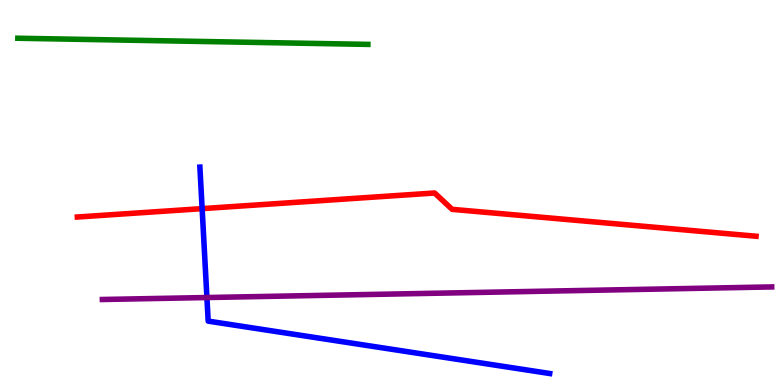[{'lines': ['blue', 'red'], 'intersections': [{'x': 2.61, 'y': 4.58}]}, {'lines': ['green', 'red'], 'intersections': []}, {'lines': ['purple', 'red'], 'intersections': []}, {'lines': ['blue', 'green'], 'intersections': []}, {'lines': ['blue', 'purple'], 'intersections': [{'x': 2.67, 'y': 2.27}]}, {'lines': ['green', 'purple'], 'intersections': []}]